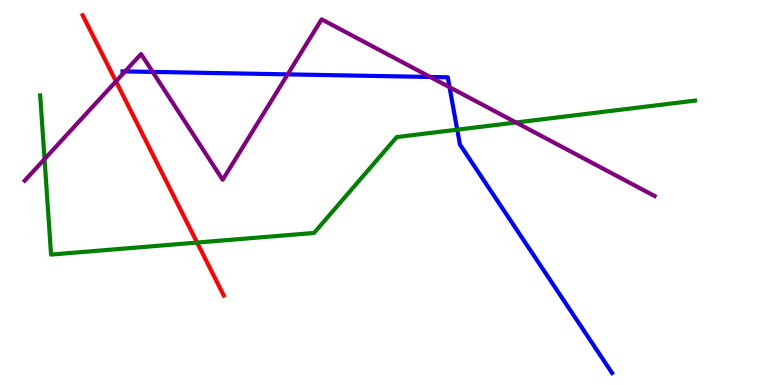[{'lines': ['blue', 'red'], 'intersections': []}, {'lines': ['green', 'red'], 'intersections': [{'x': 2.54, 'y': 3.7}]}, {'lines': ['purple', 'red'], 'intersections': [{'x': 1.5, 'y': 7.89}]}, {'lines': ['blue', 'green'], 'intersections': [{'x': 5.9, 'y': 6.63}]}, {'lines': ['blue', 'purple'], 'intersections': [{'x': 1.61, 'y': 8.15}, {'x': 1.97, 'y': 8.13}, {'x': 3.71, 'y': 8.07}, {'x': 5.55, 'y': 8.0}, {'x': 5.8, 'y': 7.73}]}, {'lines': ['green', 'purple'], 'intersections': [{'x': 0.575, 'y': 5.87}, {'x': 6.66, 'y': 6.82}]}]